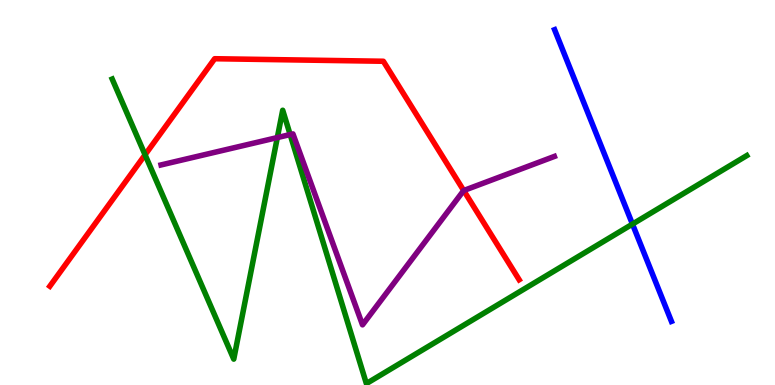[{'lines': ['blue', 'red'], 'intersections': []}, {'lines': ['green', 'red'], 'intersections': [{'x': 1.87, 'y': 5.98}]}, {'lines': ['purple', 'red'], 'intersections': [{'x': 5.98, 'y': 5.05}]}, {'lines': ['blue', 'green'], 'intersections': [{'x': 8.16, 'y': 4.18}]}, {'lines': ['blue', 'purple'], 'intersections': []}, {'lines': ['green', 'purple'], 'intersections': [{'x': 3.58, 'y': 6.43}, {'x': 3.74, 'y': 6.5}]}]